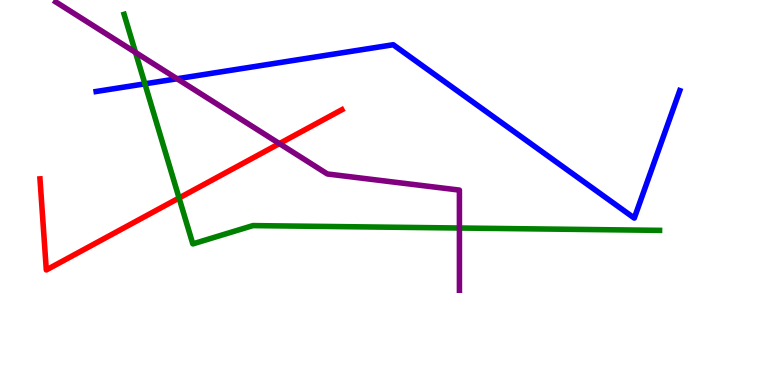[{'lines': ['blue', 'red'], 'intersections': []}, {'lines': ['green', 'red'], 'intersections': [{'x': 2.31, 'y': 4.86}]}, {'lines': ['purple', 'red'], 'intersections': [{'x': 3.61, 'y': 6.27}]}, {'lines': ['blue', 'green'], 'intersections': [{'x': 1.87, 'y': 7.82}]}, {'lines': ['blue', 'purple'], 'intersections': [{'x': 2.28, 'y': 7.95}]}, {'lines': ['green', 'purple'], 'intersections': [{'x': 1.75, 'y': 8.64}, {'x': 5.93, 'y': 4.08}]}]